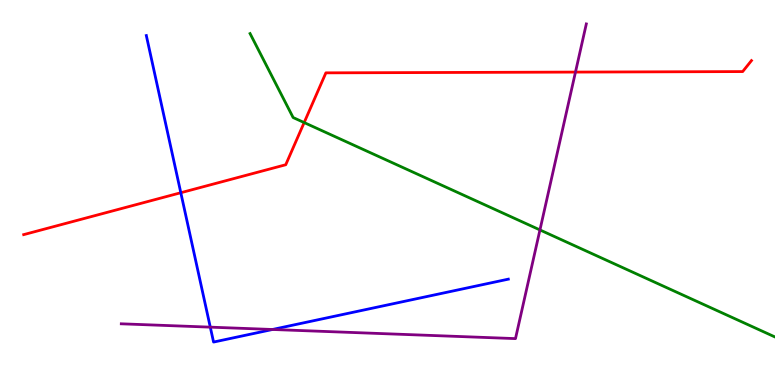[{'lines': ['blue', 'red'], 'intersections': [{'x': 2.33, 'y': 4.99}]}, {'lines': ['green', 'red'], 'intersections': [{'x': 3.92, 'y': 6.82}]}, {'lines': ['purple', 'red'], 'intersections': [{'x': 7.43, 'y': 8.13}]}, {'lines': ['blue', 'green'], 'intersections': []}, {'lines': ['blue', 'purple'], 'intersections': [{'x': 2.71, 'y': 1.5}, {'x': 3.52, 'y': 1.44}]}, {'lines': ['green', 'purple'], 'intersections': [{'x': 6.97, 'y': 4.03}]}]